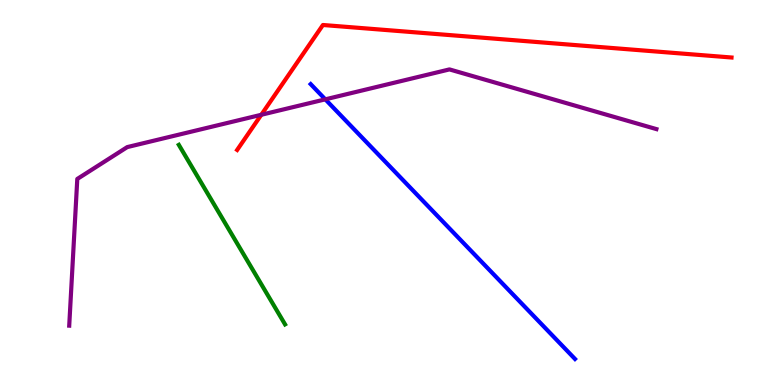[{'lines': ['blue', 'red'], 'intersections': []}, {'lines': ['green', 'red'], 'intersections': []}, {'lines': ['purple', 'red'], 'intersections': [{'x': 3.37, 'y': 7.02}]}, {'lines': ['blue', 'green'], 'intersections': []}, {'lines': ['blue', 'purple'], 'intersections': [{'x': 4.2, 'y': 7.42}]}, {'lines': ['green', 'purple'], 'intersections': []}]